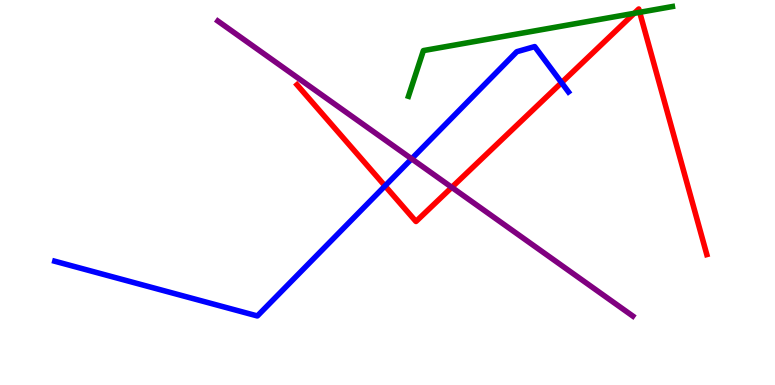[{'lines': ['blue', 'red'], 'intersections': [{'x': 4.97, 'y': 5.17}, {'x': 7.25, 'y': 7.85}]}, {'lines': ['green', 'red'], 'intersections': [{'x': 8.18, 'y': 9.65}, {'x': 8.25, 'y': 9.68}]}, {'lines': ['purple', 'red'], 'intersections': [{'x': 5.83, 'y': 5.13}]}, {'lines': ['blue', 'green'], 'intersections': []}, {'lines': ['blue', 'purple'], 'intersections': [{'x': 5.31, 'y': 5.87}]}, {'lines': ['green', 'purple'], 'intersections': []}]